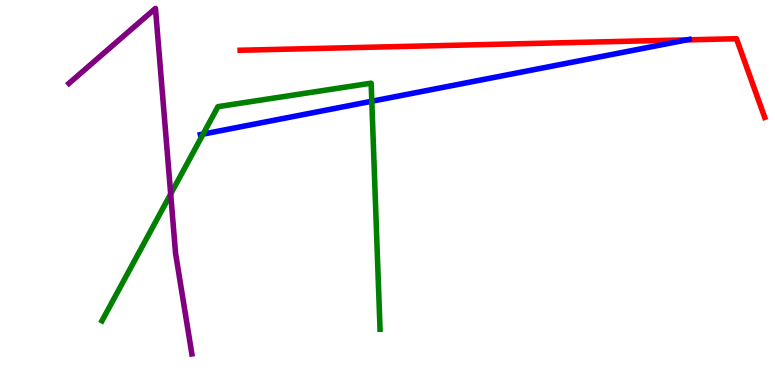[{'lines': ['blue', 'red'], 'intersections': [{'x': 8.86, 'y': 8.96}]}, {'lines': ['green', 'red'], 'intersections': []}, {'lines': ['purple', 'red'], 'intersections': []}, {'lines': ['blue', 'green'], 'intersections': [{'x': 2.62, 'y': 6.52}, {'x': 4.8, 'y': 7.37}]}, {'lines': ['blue', 'purple'], 'intersections': []}, {'lines': ['green', 'purple'], 'intersections': [{'x': 2.2, 'y': 4.96}]}]